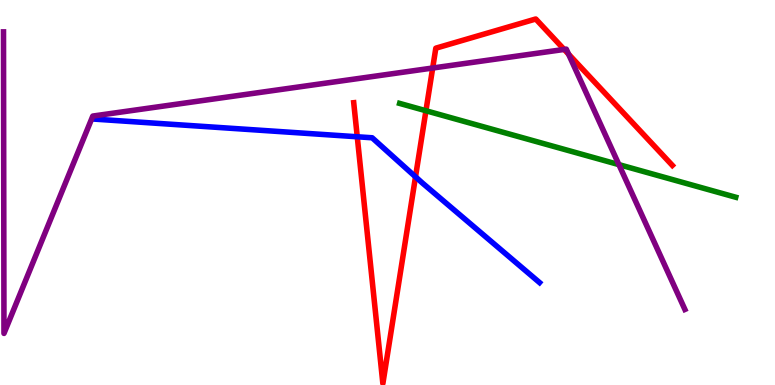[{'lines': ['blue', 'red'], 'intersections': [{'x': 4.61, 'y': 6.45}, {'x': 5.36, 'y': 5.41}]}, {'lines': ['green', 'red'], 'intersections': [{'x': 5.5, 'y': 7.12}]}, {'lines': ['purple', 'red'], 'intersections': [{'x': 5.58, 'y': 8.23}, {'x': 7.28, 'y': 8.72}, {'x': 7.34, 'y': 8.59}]}, {'lines': ['blue', 'green'], 'intersections': []}, {'lines': ['blue', 'purple'], 'intersections': []}, {'lines': ['green', 'purple'], 'intersections': [{'x': 7.99, 'y': 5.72}]}]